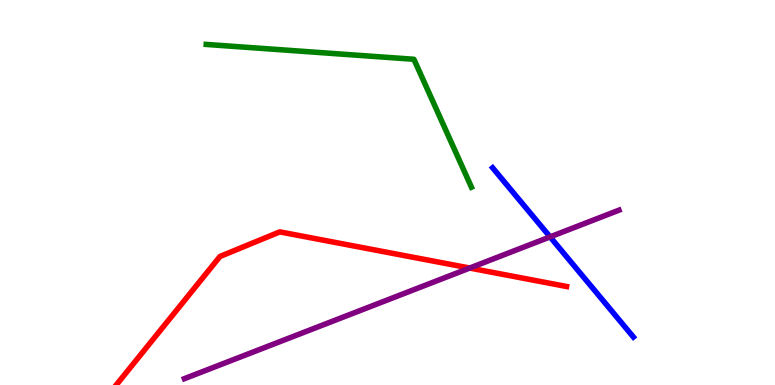[{'lines': ['blue', 'red'], 'intersections': []}, {'lines': ['green', 'red'], 'intersections': []}, {'lines': ['purple', 'red'], 'intersections': [{'x': 6.06, 'y': 3.04}]}, {'lines': ['blue', 'green'], 'intersections': []}, {'lines': ['blue', 'purple'], 'intersections': [{'x': 7.1, 'y': 3.85}]}, {'lines': ['green', 'purple'], 'intersections': []}]